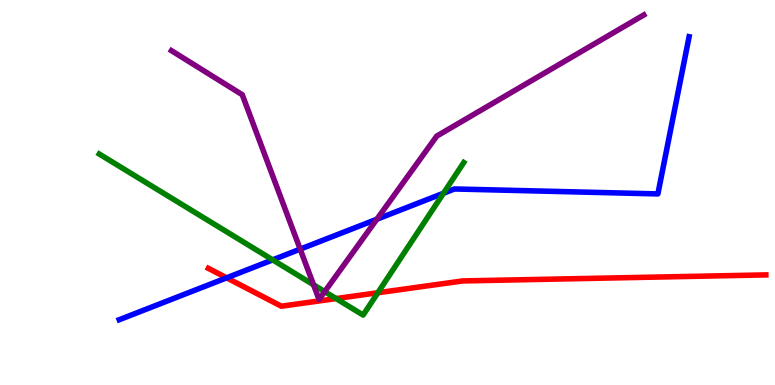[{'lines': ['blue', 'red'], 'intersections': [{'x': 2.92, 'y': 2.78}]}, {'lines': ['green', 'red'], 'intersections': [{'x': 4.34, 'y': 2.24}, {'x': 4.88, 'y': 2.4}]}, {'lines': ['purple', 'red'], 'intersections': []}, {'lines': ['blue', 'green'], 'intersections': [{'x': 3.52, 'y': 3.25}, {'x': 5.72, 'y': 4.98}]}, {'lines': ['blue', 'purple'], 'intersections': [{'x': 3.87, 'y': 3.53}, {'x': 4.86, 'y': 4.31}]}, {'lines': ['green', 'purple'], 'intersections': [{'x': 4.05, 'y': 2.6}, {'x': 4.19, 'y': 2.43}]}]